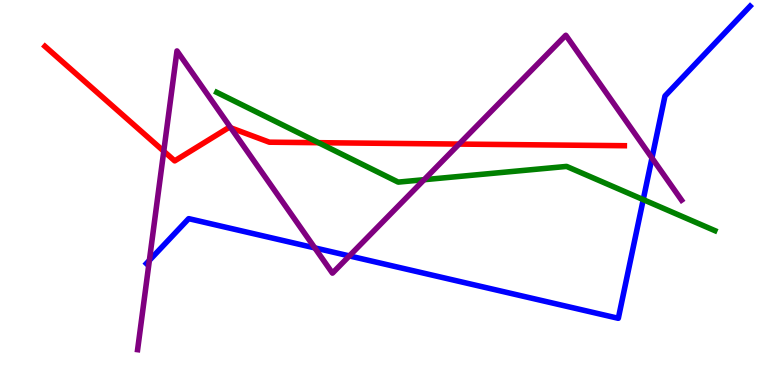[{'lines': ['blue', 'red'], 'intersections': []}, {'lines': ['green', 'red'], 'intersections': [{'x': 4.11, 'y': 6.29}]}, {'lines': ['purple', 'red'], 'intersections': [{'x': 2.11, 'y': 6.07}, {'x': 2.98, 'y': 6.68}, {'x': 5.92, 'y': 6.26}]}, {'lines': ['blue', 'green'], 'intersections': [{'x': 8.3, 'y': 4.82}]}, {'lines': ['blue', 'purple'], 'intersections': [{'x': 1.93, 'y': 3.24}, {'x': 4.06, 'y': 3.56}, {'x': 4.51, 'y': 3.35}, {'x': 8.41, 'y': 5.9}]}, {'lines': ['green', 'purple'], 'intersections': [{'x': 5.47, 'y': 5.33}]}]